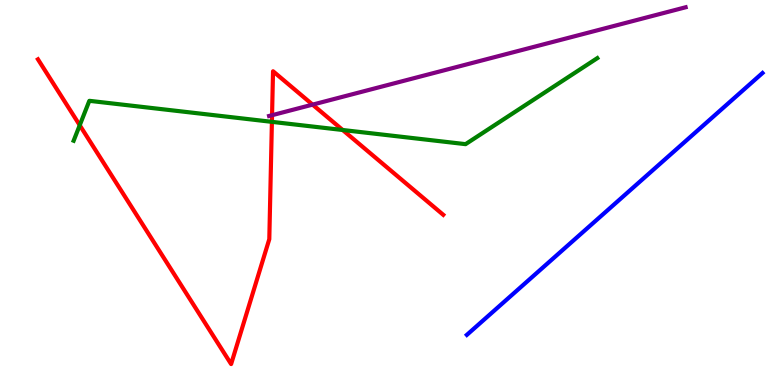[{'lines': ['blue', 'red'], 'intersections': []}, {'lines': ['green', 'red'], 'intersections': [{'x': 1.03, 'y': 6.75}, {'x': 3.51, 'y': 6.84}, {'x': 4.42, 'y': 6.62}]}, {'lines': ['purple', 'red'], 'intersections': [{'x': 3.51, 'y': 7.01}, {'x': 4.03, 'y': 7.28}]}, {'lines': ['blue', 'green'], 'intersections': []}, {'lines': ['blue', 'purple'], 'intersections': []}, {'lines': ['green', 'purple'], 'intersections': []}]